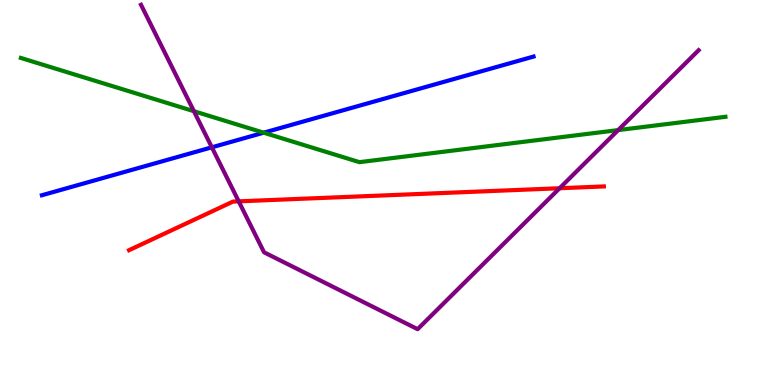[{'lines': ['blue', 'red'], 'intersections': []}, {'lines': ['green', 'red'], 'intersections': []}, {'lines': ['purple', 'red'], 'intersections': [{'x': 3.08, 'y': 4.77}, {'x': 7.22, 'y': 5.11}]}, {'lines': ['blue', 'green'], 'intersections': [{'x': 3.4, 'y': 6.55}]}, {'lines': ['blue', 'purple'], 'intersections': [{'x': 2.73, 'y': 6.17}]}, {'lines': ['green', 'purple'], 'intersections': [{'x': 2.5, 'y': 7.11}, {'x': 7.98, 'y': 6.62}]}]